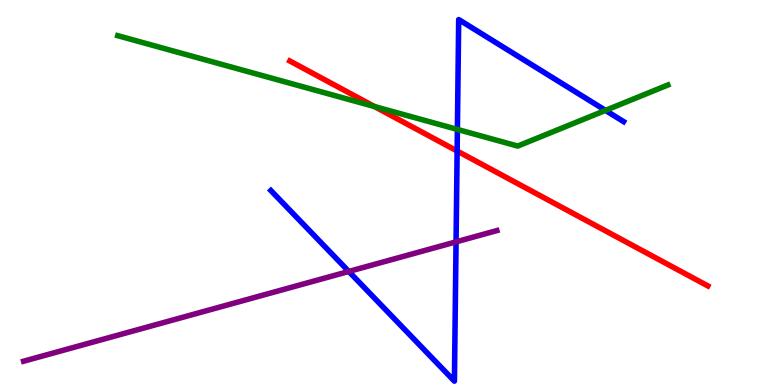[{'lines': ['blue', 'red'], 'intersections': [{'x': 5.9, 'y': 6.08}]}, {'lines': ['green', 'red'], 'intersections': [{'x': 4.83, 'y': 7.23}]}, {'lines': ['purple', 'red'], 'intersections': []}, {'lines': ['blue', 'green'], 'intersections': [{'x': 5.9, 'y': 6.64}, {'x': 7.81, 'y': 7.13}]}, {'lines': ['blue', 'purple'], 'intersections': [{'x': 4.5, 'y': 2.95}, {'x': 5.88, 'y': 3.72}]}, {'lines': ['green', 'purple'], 'intersections': []}]